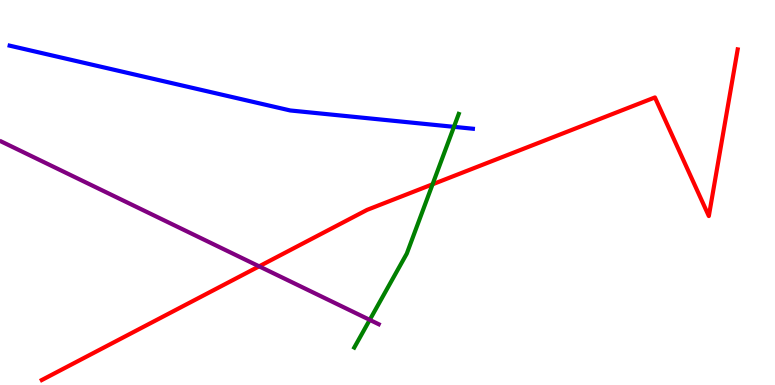[{'lines': ['blue', 'red'], 'intersections': []}, {'lines': ['green', 'red'], 'intersections': [{'x': 5.58, 'y': 5.21}]}, {'lines': ['purple', 'red'], 'intersections': [{'x': 3.34, 'y': 3.08}]}, {'lines': ['blue', 'green'], 'intersections': [{'x': 5.86, 'y': 6.71}]}, {'lines': ['blue', 'purple'], 'intersections': []}, {'lines': ['green', 'purple'], 'intersections': [{'x': 4.77, 'y': 1.69}]}]